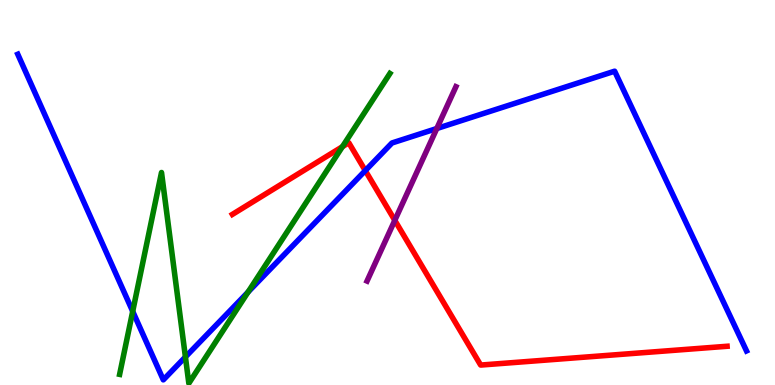[{'lines': ['blue', 'red'], 'intersections': [{'x': 4.71, 'y': 5.57}]}, {'lines': ['green', 'red'], 'intersections': [{'x': 4.42, 'y': 6.19}]}, {'lines': ['purple', 'red'], 'intersections': [{'x': 5.09, 'y': 4.28}]}, {'lines': ['blue', 'green'], 'intersections': [{'x': 1.71, 'y': 1.91}, {'x': 2.39, 'y': 0.728}, {'x': 3.2, 'y': 2.41}]}, {'lines': ['blue', 'purple'], 'intersections': [{'x': 5.64, 'y': 6.66}]}, {'lines': ['green', 'purple'], 'intersections': []}]